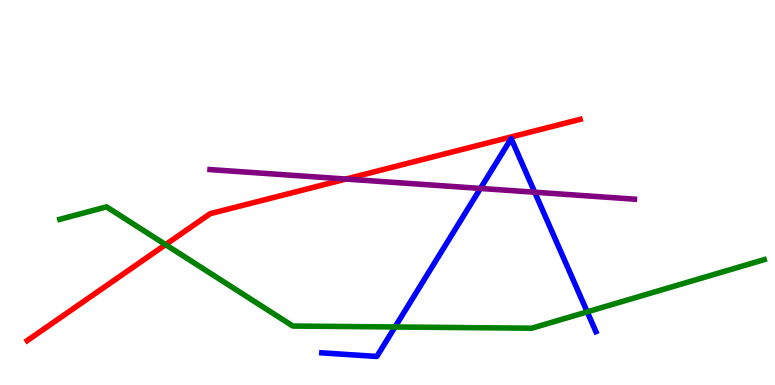[{'lines': ['blue', 'red'], 'intersections': []}, {'lines': ['green', 'red'], 'intersections': [{'x': 2.14, 'y': 3.65}]}, {'lines': ['purple', 'red'], 'intersections': [{'x': 4.46, 'y': 5.35}]}, {'lines': ['blue', 'green'], 'intersections': [{'x': 5.1, 'y': 1.51}, {'x': 7.58, 'y': 1.9}]}, {'lines': ['blue', 'purple'], 'intersections': [{'x': 6.2, 'y': 5.11}, {'x': 6.9, 'y': 5.01}]}, {'lines': ['green', 'purple'], 'intersections': []}]